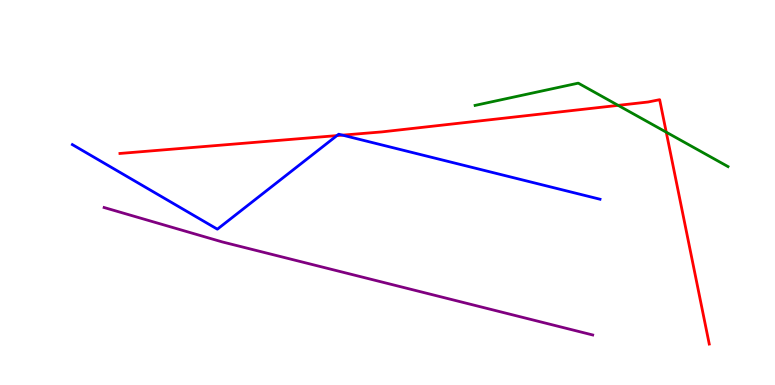[{'lines': ['blue', 'red'], 'intersections': [{'x': 4.35, 'y': 6.48}, {'x': 4.42, 'y': 6.49}]}, {'lines': ['green', 'red'], 'intersections': [{'x': 7.98, 'y': 7.26}, {'x': 8.6, 'y': 6.57}]}, {'lines': ['purple', 'red'], 'intersections': []}, {'lines': ['blue', 'green'], 'intersections': []}, {'lines': ['blue', 'purple'], 'intersections': []}, {'lines': ['green', 'purple'], 'intersections': []}]